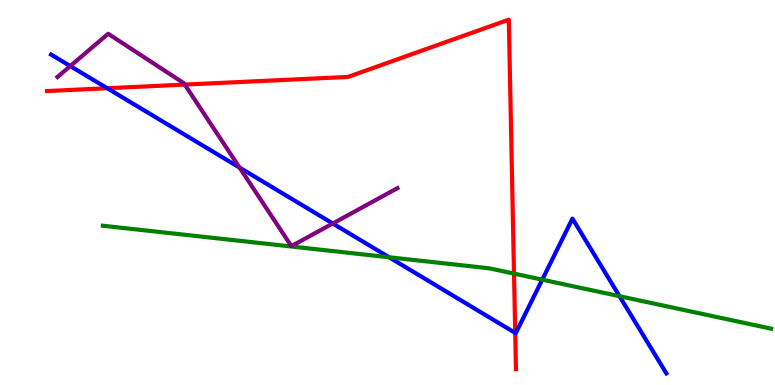[{'lines': ['blue', 'red'], 'intersections': [{'x': 1.38, 'y': 7.71}, {'x': 6.65, 'y': 1.35}]}, {'lines': ['green', 'red'], 'intersections': [{'x': 6.63, 'y': 2.89}]}, {'lines': ['purple', 'red'], 'intersections': [{'x': 2.38, 'y': 7.8}]}, {'lines': ['blue', 'green'], 'intersections': [{'x': 5.02, 'y': 3.32}, {'x': 7.0, 'y': 2.74}, {'x': 7.99, 'y': 2.31}]}, {'lines': ['blue', 'purple'], 'intersections': [{'x': 0.907, 'y': 8.28}, {'x': 3.09, 'y': 5.65}, {'x': 4.29, 'y': 4.19}]}, {'lines': ['green', 'purple'], 'intersections': []}]